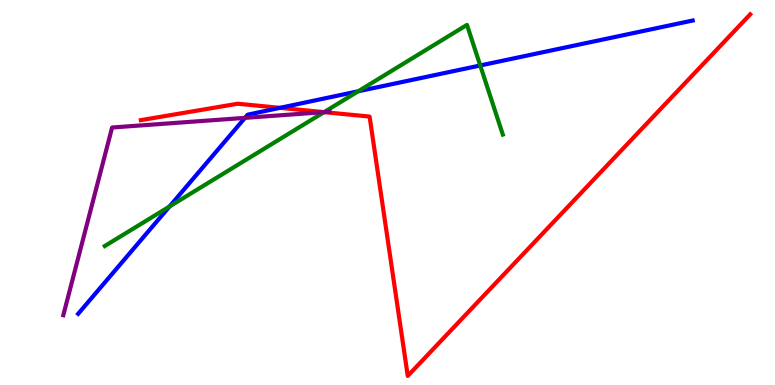[{'lines': ['blue', 'red'], 'intersections': [{'x': 3.61, 'y': 7.2}]}, {'lines': ['green', 'red'], 'intersections': [{'x': 4.18, 'y': 7.09}]}, {'lines': ['purple', 'red'], 'intersections': [{'x': 4.18, 'y': 7.09}]}, {'lines': ['blue', 'green'], 'intersections': [{'x': 2.19, 'y': 4.64}, {'x': 4.62, 'y': 7.63}, {'x': 6.2, 'y': 8.3}]}, {'lines': ['blue', 'purple'], 'intersections': [{'x': 3.16, 'y': 6.94}]}, {'lines': ['green', 'purple'], 'intersections': [{'x': 4.18, 'y': 7.09}]}]